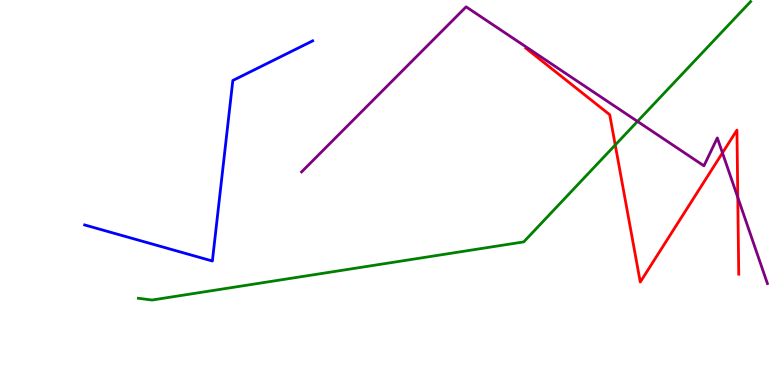[{'lines': ['blue', 'red'], 'intersections': []}, {'lines': ['green', 'red'], 'intersections': [{'x': 7.94, 'y': 6.23}]}, {'lines': ['purple', 'red'], 'intersections': [{'x': 9.32, 'y': 6.03}, {'x': 9.52, 'y': 4.87}]}, {'lines': ['blue', 'green'], 'intersections': []}, {'lines': ['blue', 'purple'], 'intersections': []}, {'lines': ['green', 'purple'], 'intersections': [{'x': 8.23, 'y': 6.85}]}]